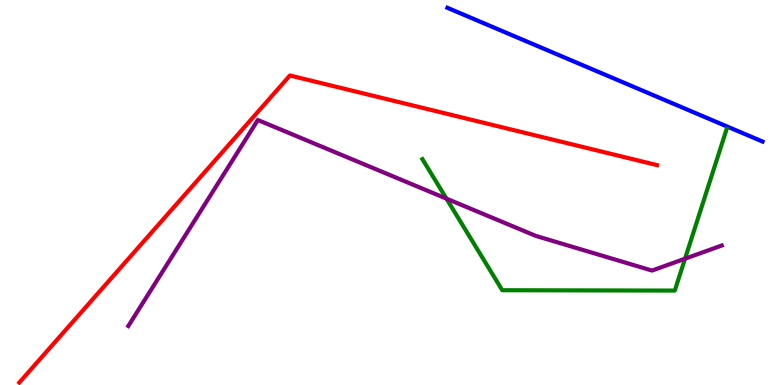[{'lines': ['blue', 'red'], 'intersections': []}, {'lines': ['green', 'red'], 'intersections': []}, {'lines': ['purple', 'red'], 'intersections': []}, {'lines': ['blue', 'green'], 'intersections': []}, {'lines': ['blue', 'purple'], 'intersections': []}, {'lines': ['green', 'purple'], 'intersections': [{'x': 5.76, 'y': 4.84}, {'x': 8.84, 'y': 3.28}]}]